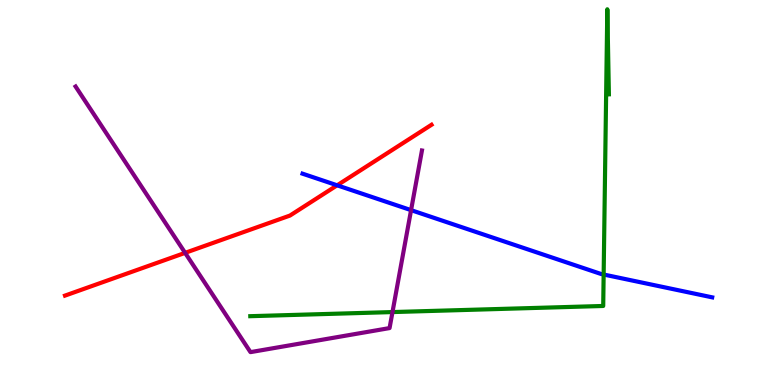[{'lines': ['blue', 'red'], 'intersections': [{'x': 4.35, 'y': 5.19}]}, {'lines': ['green', 'red'], 'intersections': []}, {'lines': ['purple', 'red'], 'intersections': [{'x': 2.39, 'y': 3.43}]}, {'lines': ['blue', 'green'], 'intersections': [{'x': 7.79, 'y': 2.87}]}, {'lines': ['blue', 'purple'], 'intersections': [{'x': 5.3, 'y': 4.54}]}, {'lines': ['green', 'purple'], 'intersections': [{'x': 5.06, 'y': 1.89}]}]